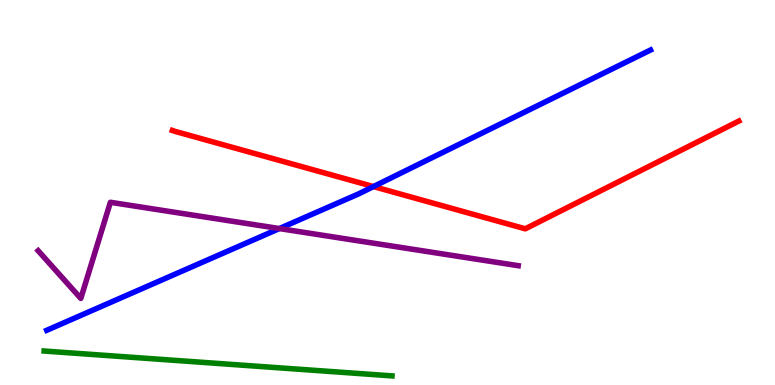[{'lines': ['blue', 'red'], 'intersections': [{'x': 4.82, 'y': 5.15}]}, {'lines': ['green', 'red'], 'intersections': []}, {'lines': ['purple', 'red'], 'intersections': []}, {'lines': ['blue', 'green'], 'intersections': []}, {'lines': ['blue', 'purple'], 'intersections': [{'x': 3.6, 'y': 4.06}]}, {'lines': ['green', 'purple'], 'intersections': []}]